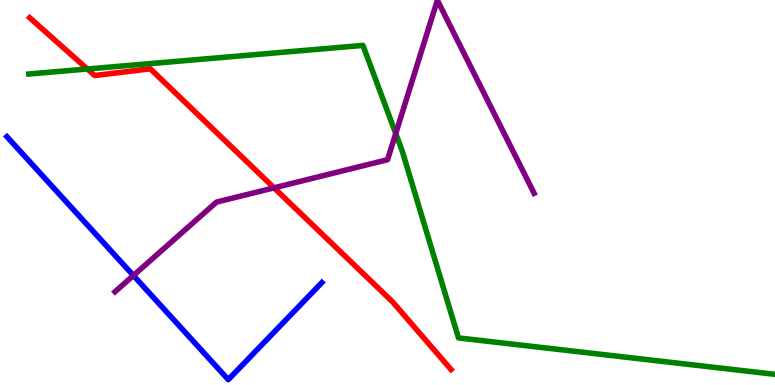[{'lines': ['blue', 'red'], 'intersections': []}, {'lines': ['green', 'red'], 'intersections': [{'x': 1.13, 'y': 8.21}]}, {'lines': ['purple', 'red'], 'intersections': [{'x': 3.54, 'y': 5.12}]}, {'lines': ['blue', 'green'], 'intersections': []}, {'lines': ['blue', 'purple'], 'intersections': [{'x': 1.72, 'y': 2.84}]}, {'lines': ['green', 'purple'], 'intersections': [{'x': 5.11, 'y': 6.53}]}]